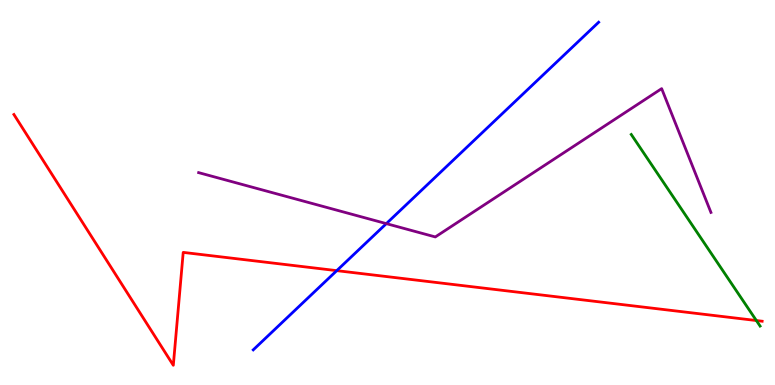[{'lines': ['blue', 'red'], 'intersections': [{'x': 4.35, 'y': 2.97}]}, {'lines': ['green', 'red'], 'intersections': [{'x': 9.76, 'y': 1.67}]}, {'lines': ['purple', 'red'], 'intersections': []}, {'lines': ['blue', 'green'], 'intersections': []}, {'lines': ['blue', 'purple'], 'intersections': [{'x': 4.98, 'y': 4.19}]}, {'lines': ['green', 'purple'], 'intersections': []}]